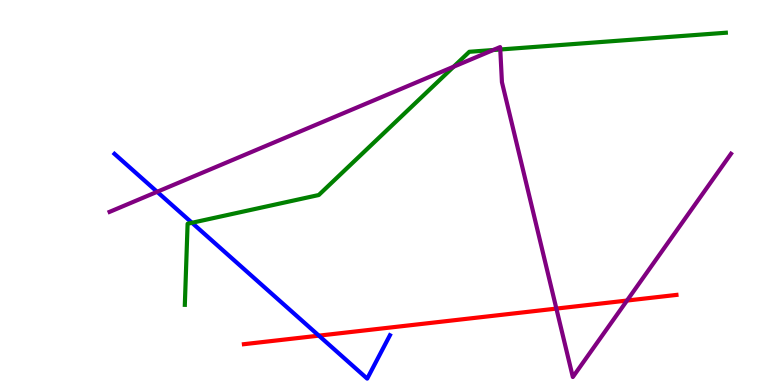[{'lines': ['blue', 'red'], 'intersections': [{'x': 4.11, 'y': 1.28}]}, {'lines': ['green', 'red'], 'intersections': []}, {'lines': ['purple', 'red'], 'intersections': [{'x': 7.18, 'y': 1.98}, {'x': 8.09, 'y': 2.19}]}, {'lines': ['blue', 'green'], 'intersections': [{'x': 2.48, 'y': 4.21}]}, {'lines': ['blue', 'purple'], 'intersections': [{'x': 2.03, 'y': 5.02}]}, {'lines': ['green', 'purple'], 'intersections': [{'x': 5.85, 'y': 8.27}, {'x': 6.36, 'y': 8.7}, {'x': 6.46, 'y': 8.71}]}]